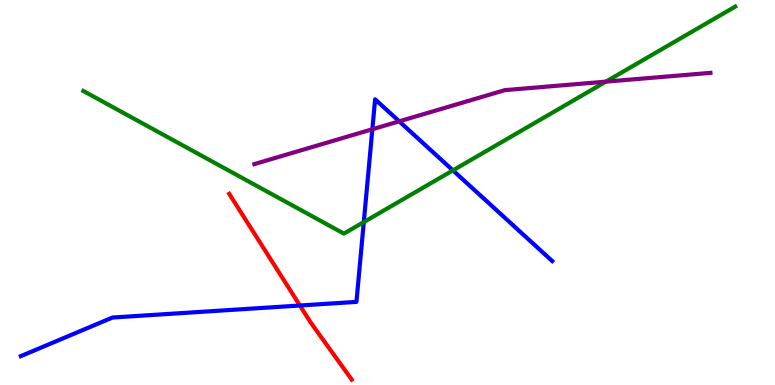[{'lines': ['blue', 'red'], 'intersections': [{'x': 3.87, 'y': 2.06}]}, {'lines': ['green', 'red'], 'intersections': []}, {'lines': ['purple', 'red'], 'intersections': []}, {'lines': ['blue', 'green'], 'intersections': [{'x': 4.69, 'y': 4.23}, {'x': 5.84, 'y': 5.57}]}, {'lines': ['blue', 'purple'], 'intersections': [{'x': 4.8, 'y': 6.64}, {'x': 5.15, 'y': 6.85}]}, {'lines': ['green', 'purple'], 'intersections': [{'x': 7.82, 'y': 7.88}]}]